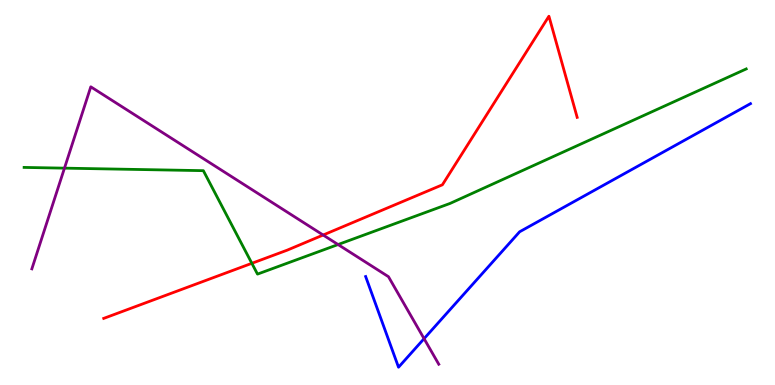[{'lines': ['blue', 'red'], 'intersections': []}, {'lines': ['green', 'red'], 'intersections': [{'x': 3.25, 'y': 3.16}]}, {'lines': ['purple', 'red'], 'intersections': [{'x': 4.17, 'y': 3.9}]}, {'lines': ['blue', 'green'], 'intersections': []}, {'lines': ['blue', 'purple'], 'intersections': [{'x': 5.47, 'y': 1.2}]}, {'lines': ['green', 'purple'], 'intersections': [{'x': 0.832, 'y': 5.63}, {'x': 4.36, 'y': 3.65}]}]